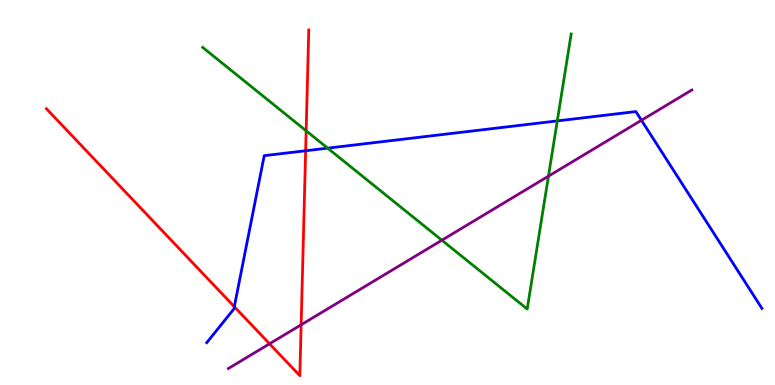[{'lines': ['blue', 'red'], 'intersections': [{'x': 3.02, 'y': 2.03}, {'x': 3.94, 'y': 6.08}]}, {'lines': ['green', 'red'], 'intersections': [{'x': 3.95, 'y': 6.6}]}, {'lines': ['purple', 'red'], 'intersections': [{'x': 3.48, 'y': 1.07}, {'x': 3.89, 'y': 1.56}]}, {'lines': ['blue', 'green'], 'intersections': [{'x': 4.23, 'y': 6.15}, {'x': 7.19, 'y': 6.86}]}, {'lines': ['blue', 'purple'], 'intersections': [{'x': 8.28, 'y': 6.88}]}, {'lines': ['green', 'purple'], 'intersections': [{'x': 5.7, 'y': 3.76}, {'x': 7.08, 'y': 5.42}]}]